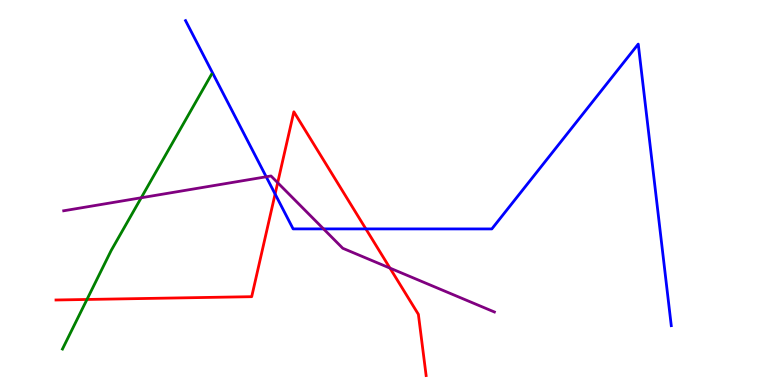[{'lines': ['blue', 'red'], 'intersections': [{'x': 3.55, 'y': 4.96}, {'x': 4.72, 'y': 4.05}]}, {'lines': ['green', 'red'], 'intersections': [{'x': 1.12, 'y': 2.22}]}, {'lines': ['purple', 'red'], 'intersections': [{'x': 3.58, 'y': 5.25}, {'x': 5.03, 'y': 3.04}]}, {'lines': ['blue', 'green'], 'intersections': []}, {'lines': ['blue', 'purple'], 'intersections': [{'x': 3.43, 'y': 5.41}, {'x': 4.17, 'y': 4.05}]}, {'lines': ['green', 'purple'], 'intersections': [{'x': 1.82, 'y': 4.86}]}]